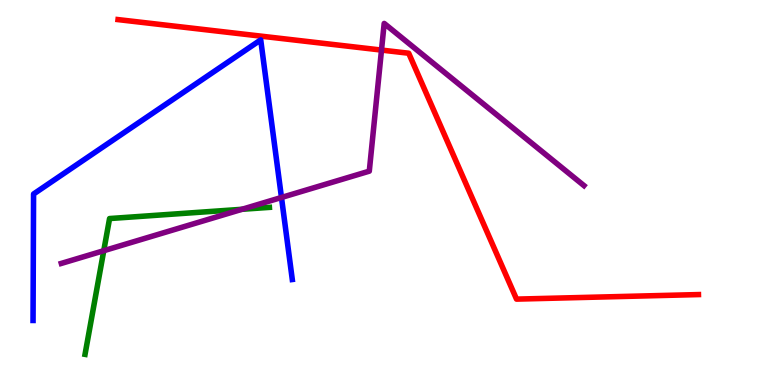[{'lines': ['blue', 'red'], 'intersections': []}, {'lines': ['green', 'red'], 'intersections': []}, {'lines': ['purple', 'red'], 'intersections': [{'x': 4.92, 'y': 8.7}]}, {'lines': ['blue', 'green'], 'intersections': []}, {'lines': ['blue', 'purple'], 'intersections': [{'x': 3.63, 'y': 4.87}]}, {'lines': ['green', 'purple'], 'intersections': [{'x': 1.34, 'y': 3.49}, {'x': 3.12, 'y': 4.56}]}]